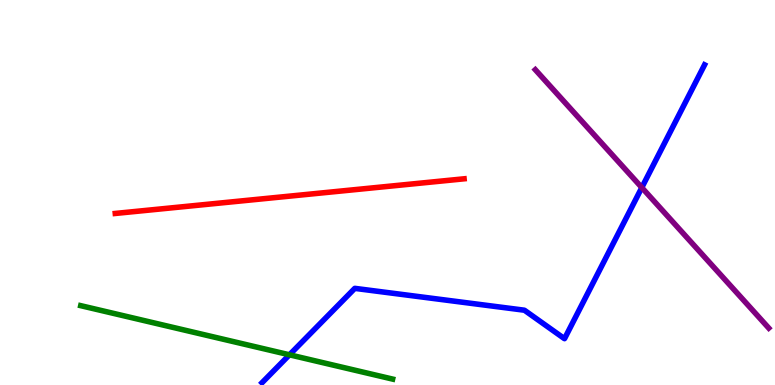[{'lines': ['blue', 'red'], 'intersections': []}, {'lines': ['green', 'red'], 'intersections': []}, {'lines': ['purple', 'red'], 'intersections': []}, {'lines': ['blue', 'green'], 'intersections': [{'x': 3.74, 'y': 0.784}]}, {'lines': ['blue', 'purple'], 'intersections': [{'x': 8.28, 'y': 5.13}]}, {'lines': ['green', 'purple'], 'intersections': []}]